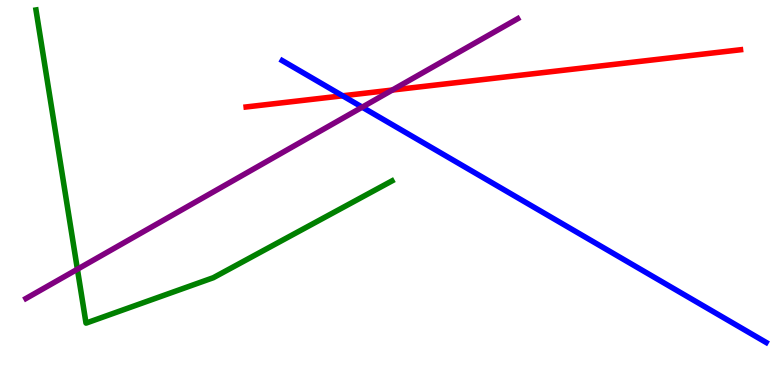[{'lines': ['blue', 'red'], 'intersections': [{'x': 4.42, 'y': 7.51}]}, {'lines': ['green', 'red'], 'intersections': []}, {'lines': ['purple', 'red'], 'intersections': [{'x': 5.06, 'y': 7.66}]}, {'lines': ['blue', 'green'], 'intersections': []}, {'lines': ['blue', 'purple'], 'intersections': [{'x': 4.67, 'y': 7.22}]}, {'lines': ['green', 'purple'], 'intersections': [{'x': 0.999, 'y': 3.01}]}]